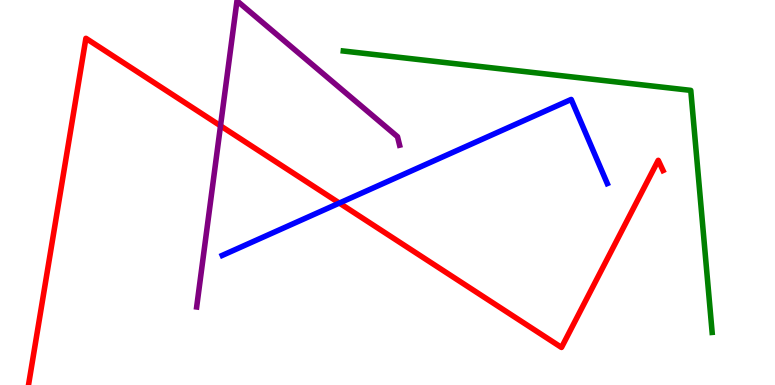[{'lines': ['blue', 'red'], 'intersections': [{'x': 4.38, 'y': 4.73}]}, {'lines': ['green', 'red'], 'intersections': []}, {'lines': ['purple', 'red'], 'intersections': [{'x': 2.85, 'y': 6.73}]}, {'lines': ['blue', 'green'], 'intersections': []}, {'lines': ['blue', 'purple'], 'intersections': []}, {'lines': ['green', 'purple'], 'intersections': []}]